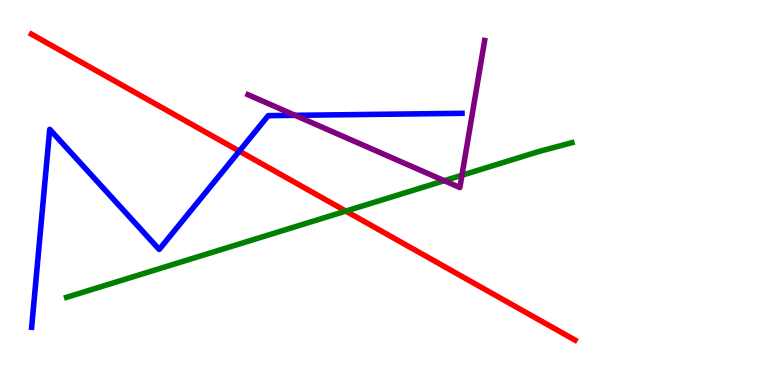[{'lines': ['blue', 'red'], 'intersections': [{'x': 3.09, 'y': 6.07}]}, {'lines': ['green', 'red'], 'intersections': [{'x': 4.46, 'y': 4.52}]}, {'lines': ['purple', 'red'], 'intersections': []}, {'lines': ['blue', 'green'], 'intersections': []}, {'lines': ['blue', 'purple'], 'intersections': [{'x': 3.81, 'y': 7.0}]}, {'lines': ['green', 'purple'], 'intersections': [{'x': 5.73, 'y': 5.31}, {'x': 5.96, 'y': 5.45}]}]